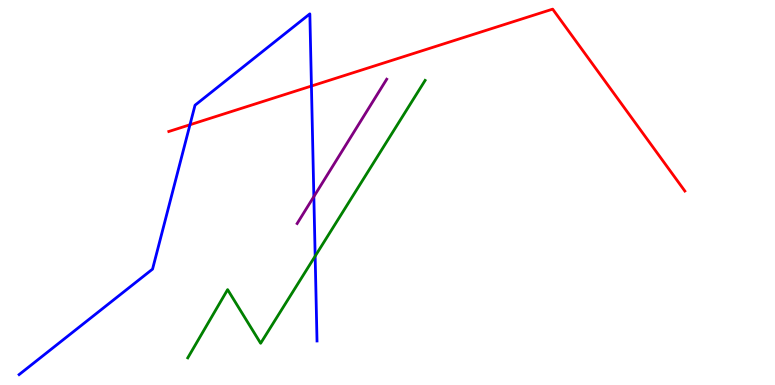[{'lines': ['blue', 'red'], 'intersections': [{'x': 2.45, 'y': 6.76}, {'x': 4.02, 'y': 7.77}]}, {'lines': ['green', 'red'], 'intersections': []}, {'lines': ['purple', 'red'], 'intersections': []}, {'lines': ['blue', 'green'], 'intersections': [{'x': 4.07, 'y': 3.35}]}, {'lines': ['blue', 'purple'], 'intersections': [{'x': 4.05, 'y': 4.89}]}, {'lines': ['green', 'purple'], 'intersections': []}]